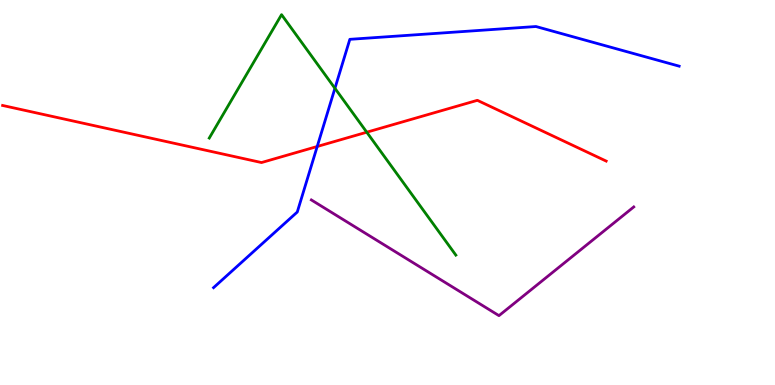[{'lines': ['blue', 'red'], 'intersections': [{'x': 4.09, 'y': 6.2}]}, {'lines': ['green', 'red'], 'intersections': [{'x': 4.73, 'y': 6.57}]}, {'lines': ['purple', 'red'], 'intersections': []}, {'lines': ['blue', 'green'], 'intersections': [{'x': 4.32, 'y': 7.71}]}, {'lines': ['blue', 'purple'], 'intersections': []}, {'lines': ['green', 'purple'], 'intersections': []}]